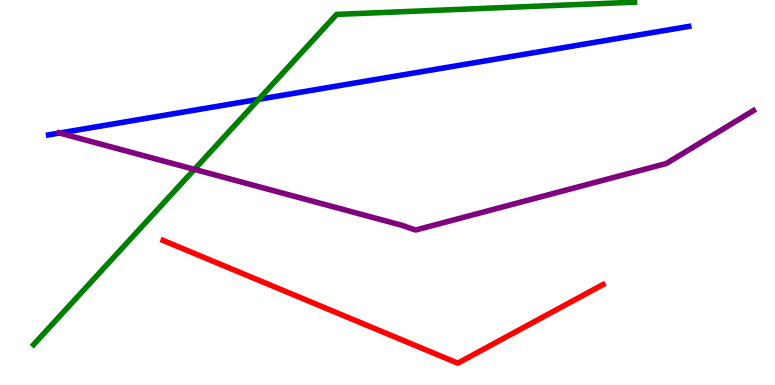[{'lines': ['blue', 'red'], 'intersections': []}, {'lines': ['green', 'red'], 'intersections': []}, {'lines': ['purple', 'red'], 'intersections': []}, {'lines': ['blue', 'green'], 'intersections': [{'x': 3.34, 'y': 7.42}]}, {'lines': ['blue', 'purple'], 'intersections': [{'x': 0.77, 'y': 6.54}]}, {'lines': ['green', 'purple'], 'intersections': [{'x': 2.51, 'y': 5.6}]}]